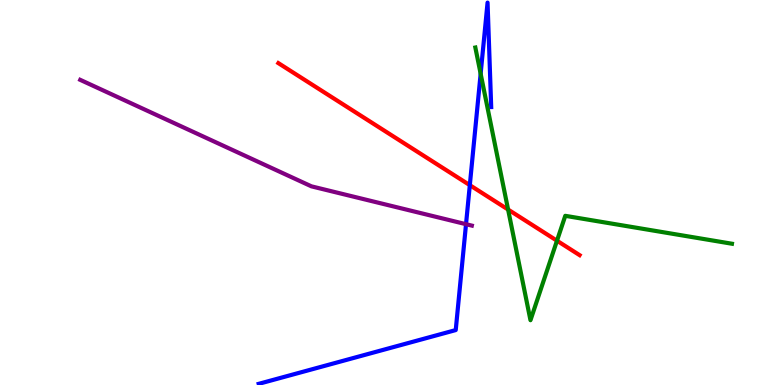[{'lines': ['blue', 'red'], 'intersections': [{'x': 6.06, 'y': 5.19}]}, {'lines': ['green', 'red'], 'intersections': [{'x': 6.56, 'y': 4.56}, {'x': 7.19, 'y': 3.75}]}, {'lines': ['purple', 'red'], 'intersections': []}, {'lines': ['blue', 'green'], 'intersections': [{'x': 6.2, 'y': 8.08}]}, {'lines': ['blue', 'purple'], 'intersections': [{'x': 6.01, 'y': 4.18}]}, {'lines': ['green', 'purple'], 'intersections': []}]